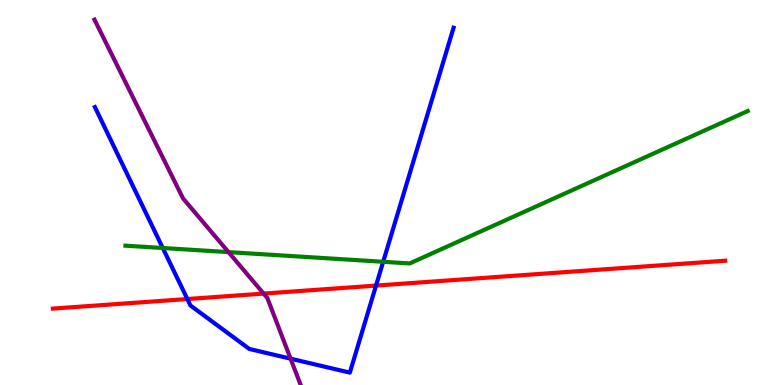[{'lines': ['blue', 'red'], 'intersections': [{'x': 2.42, 'y': 2.23}, {'x': 4.85, 'y': 2.58}]}, {'lines': ['green', 'red'], 'intersections': []}, {'lines': ['purple', 'red'], 'intersections': [{'x': 3.4, 'y': 2.37}]}, {'lines': ['blue', 'green'], 'intersections': [{'x': 2.1, 'y': 3.56}, {'x': 4.94, 'y': 3.2}]}, {'lines': ['blue', 'purple'], 'intersections': [{'x': 3.75, 'y': 0.684}]}, {'lines': ['green', 'purple'], 'intersections': [{'x': 2.95, 'y': 3.45}]}]